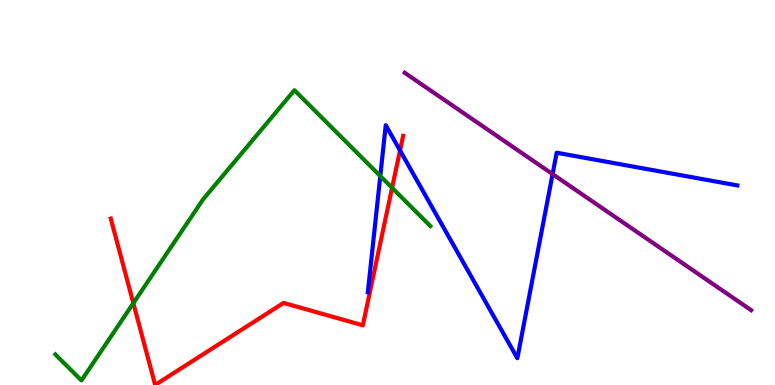[{'lines': ['blue', 'red'], 'intersections': [{'x': 5.16, 'y': 6.09}]}, {'lines': ['green', 'red'], 'intersections': [{'x': 1.72, 'y': 2.13}, {'x': 5.06, 'y': 5.12}]}, {'lines': ['purple', 'red'], 'intersections': []}, {'lines': ['blue', 'green'], 'intersections': [{'x': 4.91, 'y': 5.43}]}, {'lines': ['blue', 'purple'], 'intersections': [{'x': 7.13, 'y': 5.48}]}, {'lines': ['green', 'purple'], 'intersections': []}]